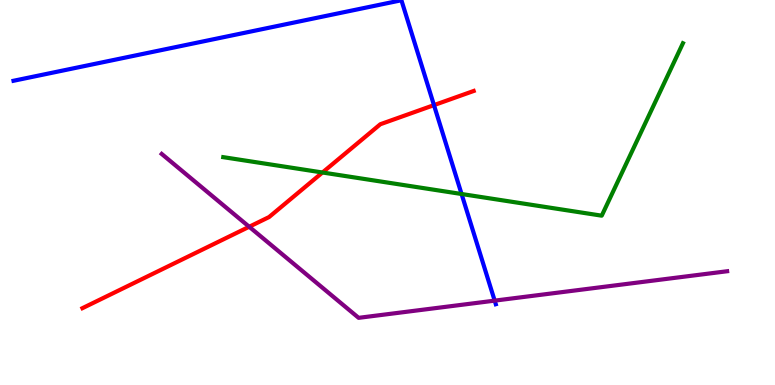[{'lines': ['blue', 'red'], 'intersections': [{'x': 5.6, 'y': 7.27}]}, {'lines': ['green', 'red'], 'intersections': [{'x': 4.16, 'y': 5.52}]}, {'lines': ['purple', 'red'], 'intersections': [{'x': 3.22, 'y': 4.11}]}, {'lines': ['blue', 'green'], 'intersections': [{'x': 5.96, 'y': 4.96}]}, {'lines': ['blue', 'purple'], 'intersections': [{'x': 6.38, 'y': 2.19}]}, {'lines': ['green', 'purple'], 'intersections': []}]